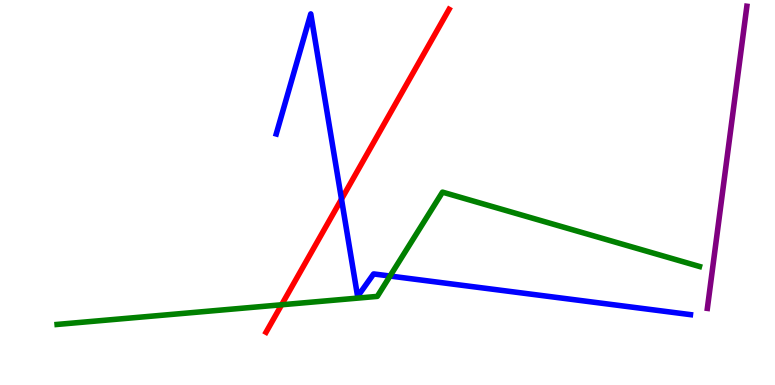[{'lines': ['blue', 'red'], 'intersections': [{'x': 4.41, 'y': 4.83}]}, {'lines': ['green', 'red'], 'intersections': [{'x': 3.63, 'y': 2.08}]}, {'lines': ['purple', 'red'], 'intersections': []}, {'lines': ['blue', 'green'], 'intersections': [{'x': 5.03, 'y': 2.83}]}, {'lines': ['blue', 'purple'], 'intersections': []}, {'lines': ['green', 'purple'], 'intersections': []}]